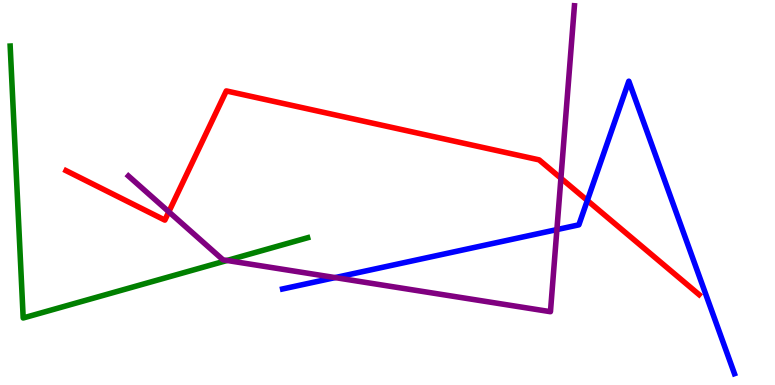[{'lines': ['blue', 'red'], 'intersections': [{'x': 7.58, 'y': 4.79}]}, {'lines': ['green', 'red'], 'intersections': []}, {'lines': ['purple', 'red'], 'intersections': [{'x': 2.18, 'y': 4.5}, {'x': 7.24, 'y': 5.37}]}, {'lines': ['blue', 'green'], 'intersections': []}, {'lines': ['blue', 'purple'], 'intersections': [{'x': 4.32, 'y': 2.79}, {'x': 7.19, 'y': 4.04}]}, {'lines': ['green', 'purple'], 'intersections': [{'x': 2.93, 'y': 3.23}]}]